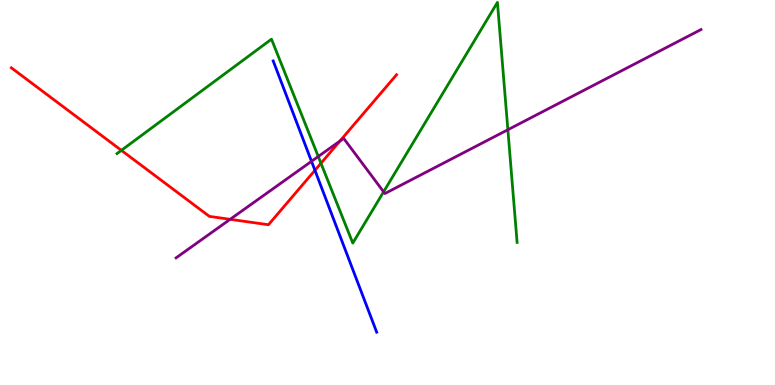[{'lines': ['blue', 'red'], 'intersections': [{'x': 4.06, 'y': 5.58}]}, {'lines': ['green', 'red'], 'intersections': [{'x': 1.57, 'y': 6.09}, {'x': 4.14, 'y': 5.76}]}, {'lines': ['purple', 'red'], 'intersections': [{'x': 2.97, 'y': 4.3}, {'x': 4.39, 'y': 6.34}]}, {'lines': ['blue', 'green'], 'intersections': []}, {'lines': ['blue', 'purple'], 'intersections': [{'x': 4.02, 'y': 5.81}]}, {'lines': ['green', 'purple'], 'intersections': [{'x': 4.11, 'y': 5.94}, {'x': 4.95, 'y': 5.02}, {'x': 6.55, 'y': 6.63}]}]